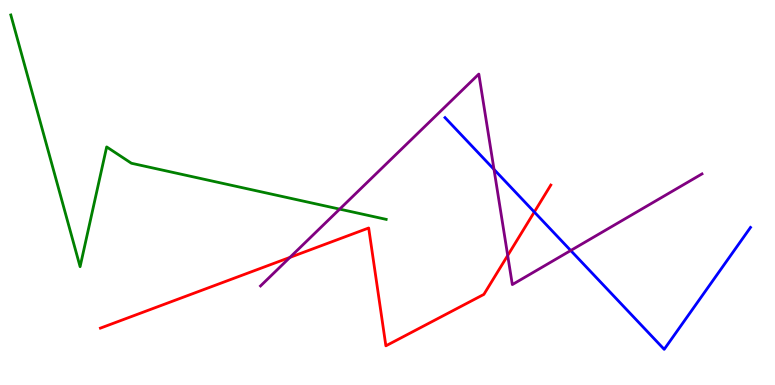[{'lines': ['blue', 'red'], 'intersections': [{'x': 6.89, 'y': 4.49}]}, {'lines': ['green', 'red'], 'intersections': []}, {'lines': ['purple', 'red'], 'intersections': [{'x': 3.74, 'y': 3.31}, {'x': 6.55, 'y': 3.36}]}, {'lines': ['blue', 'green'], 'intersections': []}, {'lines': ['blue', 'purple'], 'intersections': [{'x': 6.37, 'y': 5.6}, {'x': 7.36, 'y': 3.49}]}, {'lines': ['green', 'purple'], 'intersections': [{'x': 4.38, 'y': 4.57}]}]